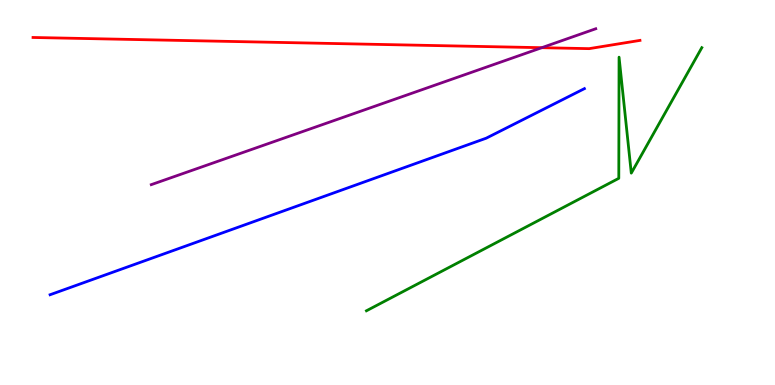[{'lines': ['blue', 'red'], 'intersections': []}, {'lines': ['green', 'red'], 'intersections': []}, {'lines': ['purple', 'red'], 'intersections': [{'x': 6.99, 'y': 8.76}]}, {'lines': ['blue', 'green'], 'intersections': []}, {'lines': ['blue', 'purple'], 'intersections': []}, {'lines': ['green', 'purple'], 'intersections': []}]